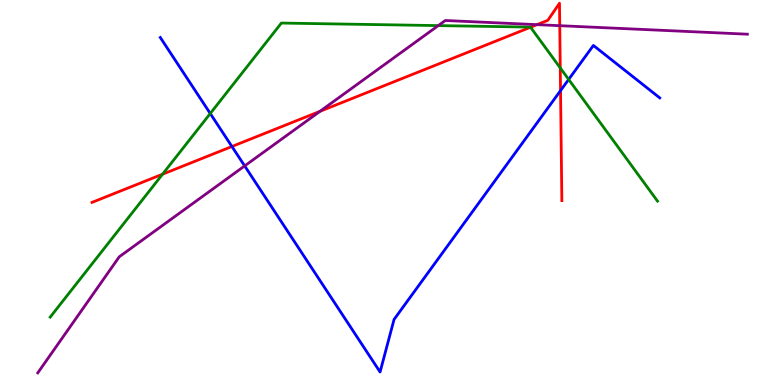[{'lines': ['blue', 'red'], 'intersections': [{'x': 2.99, 'y': 6.19}, {'x': 7.23, 'y': 7.65}]}, {'lines': ['green', 'red'], 'intersections': [{'x': 2.1, 'y': 5.47}, {'x': 6.85, 'y': 9.29}, {'x': 7.23, 'y': 8.24}]}, {'lines': ['purple', 'red'], 'intersections': [{'x': 4.13, 'y': 7.11}, {'x': 6.93, 'y': 9.36}, {'x': 7.22, 'y': 9.33}]}, {'lines': ['blue', 'green'], 'intersections': [{'x': 2.71, 'y': 7.05}, {'x': 7.34, 'y': 7.94}]}, {'lines': ['blue', 'purple'], 'intersections': [{'x': 3.16, 'y': 5.69}]}, {'lines': ['green', 'purple'], 'intersections': [{'x': 5.66, 'y': 9.34}]}]